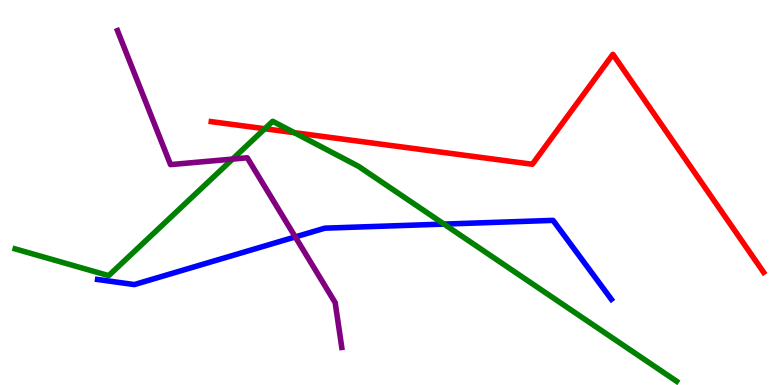[{'lines': ['blue', 'red'], 'intersections': []}, {'lines': ['green', 'red'], 'intersections': [{'x': 3.42, 'y': 6.66}, {'x': 3.8, 'y': 6.55}]}, {'lines': ['purple', 'red'], 'intersections': []}, {'lines': ['blue', 'green'], 'intersections': [{'x': 5.73, 'y': 4.18}]}, {'lines': ['blue', 'purple'], 'intersections': [{'x': 3.81, 'y': 3.85}]}, {'lines': ['green', 'purple'], 'intersections': [{'x': 3.0, 'y': 5.87}]}]